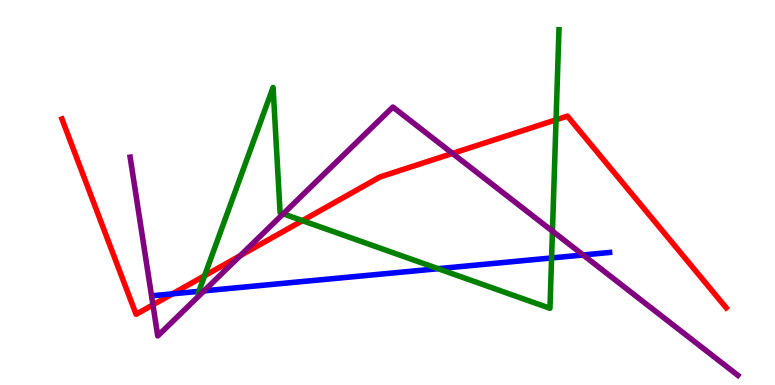[{'lines': ['blue', 'red'], 'intersections': [{'x': 2.23, 'y': 2.37}]}, {'lines': ['green', 'red'], 'intersections': [{'x': 2.64, 'y': 2.84}, {'x': 3.9, 'y': 4.27}, {'x': 7.17, 'y': 6.89}]}, {'lines': ['purple', 'red'], 'intersections': [{'x': 1.97, 'y': 2.08}, {'x': 3.1, 'y': 3.36}, {'x': 5.84, 'y': 6.02}]}, {'lines': ['blue', 'green'], 'intersections': [{'x': 2.57, 'y': 2.43}, {'x': 5.65, 'y': 3.02}, {'x': 7.12, 'y': 3.3}]}, {'lines': ['blue', 'purple'], 'intersections': [{'x': 2.63, 'y': 2.45}, {'x': 7.52, 'y': 3.38}]}, {'lines': ['green', 'purple'], 'intersections': [{'x': 3.65, 'y': 4.45}, {'x': 7.13, 'y': 4.0}]}]